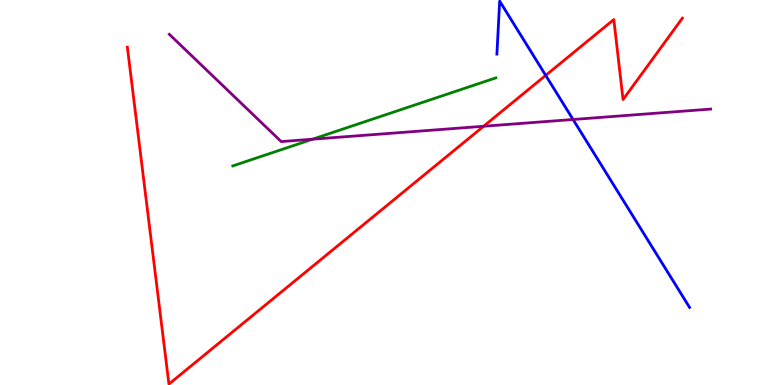[{'lines': ['blue', 'red'], 'intersections': [{'x': 7.04, 'y': 8.04}]}, {'lines': ['green', 'red'], 'intersections': []}, {'lines': ['purple', 'red'], 'intersections': [{'x': 6.24, 'y': 6.72}]}, {'lines': ['blue', 'green'], 'intersections': []}, {'lines': ['blue', 'purple'], 'intersections': [{'x': 7.39, 'y': 6.9}]}, {'lines': ['green', 'purple'], 'intersections': [{'x': 4.03, 'y': 6.38}]}]